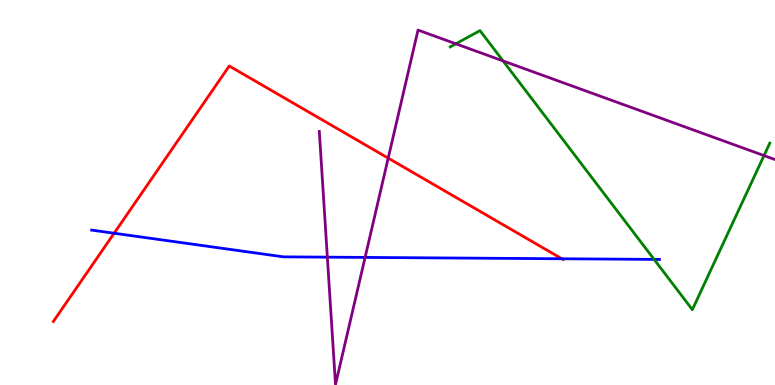[{'lines': ['blue', 'red'], 'intersections': [{'x': 1.47, 'y': 3.94}, {'x': 7.25, 'y': 3.28}]}, {'lines': ['green', 'red'], 'intersections': []}, {'lines': ['purple', 'red'], 'intersections': [{'x': 5.01, 'y': 5.89}]}, {'lines': ['blue', 'green'], 'intersections': [{'x': 8.44, 'y': 3.26}]}, {'lines': ['blue', 'purple'], 'intersections': [{'x': 4.22, 'y': 3.32}, {'x': 4.71, 'y': 3.31}]}, {'lines': ['green', 'purple'], 'intersections': [{'x': 5.88, 'y': 8.86}, {'x': 6.49, 'y': 8.42}, {'x': 9.86, 'y': 5.96}]}]